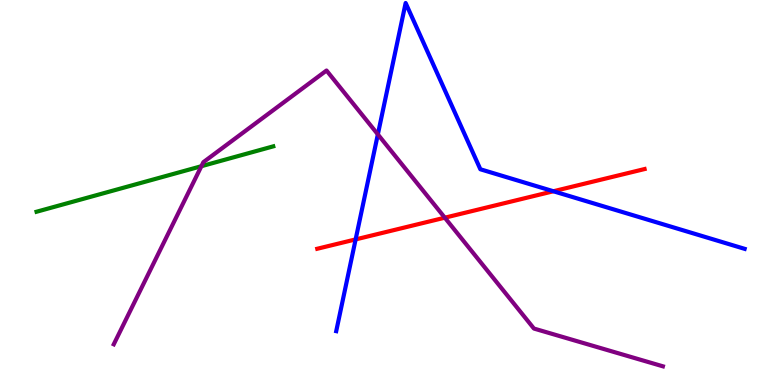[{'lines': ['blue', 'red'], 'intersections': [{'x': 4.59, 'y': 3.78}, {'x': 7.14, 'y': 5.03}]}, {'lines': ['green', 'red'], 'intersections': []}, {'lines': ['purple', 'red'], 'intersections': [{'x': 5.74, 'y': 4.35}]}, {'lines': ['blue', 'green'], 'intersections': []}, {'lines': ['blue', 'purple'], 'intersections': [{'x': 4.88, 'y': 6.51}]}, {'lines': ['green', 'purple'], 'intersections': [{'x': 2.6, 'y': 5.68}]}]